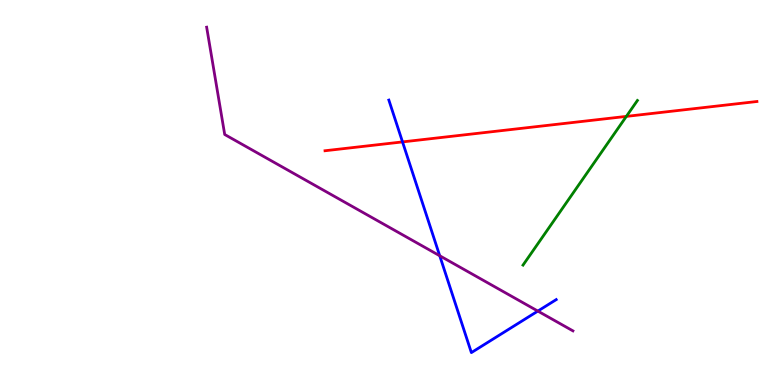[{'lines': ['blue', 'red'], 'intersections': [{'x': 5.19, 'y': 6.31}]}, {'lines': ['green', 'red'], 'intersections': [{'x': 8.08, 'y': 6.98}]}, {'lines': ['purple', 'red'], 'intersections': []}, {'lines': ['blue', 'green'], 'intersections': []}, {'lines': ['blue', 'purple'], 'intersections': [{'x': 5.67, 'y': 3.36}, {'x': 6.94, 'y': 1.92}]}, {'lines': ['green', 'purple'], 'intersections': []}]